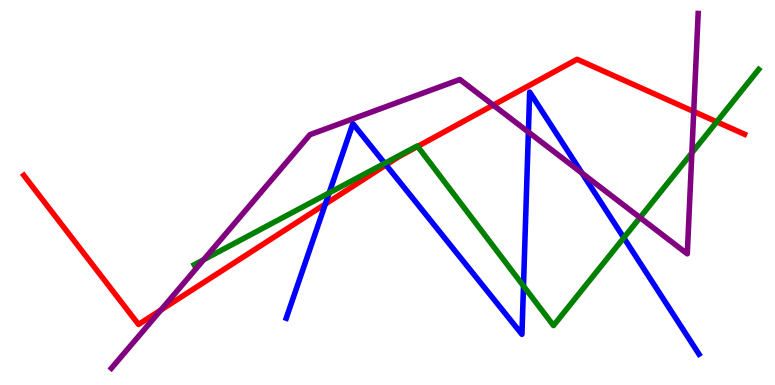[{'lines': ['blue', 'red'], 'intersections': [{'x': 4.2, 'y': 4.7}, {'x': 4.98, 'y': 5.72}]}, {'lines': ['green', 'red'], 'intersections': [{'x': 5.39, 'y': 6.2}, {'x': 9.25, 'y': 6.84}]}, {'lines': ['purple', 'red'], 'intersections': [{'x': 2.08, 'y': 1.95}, {'x': 6.36, 'y': 7.27}, {'x': 8.95, 'y': 7.1}]}, {'lines': ['blue', 'green'], 'intersections': [{'x': 4.25, 'y': 4.99}, {'x': 4.96, 'y': 5.76}, {'x': 6.75, 'y': 2.57}, {'x': 8.05, 'y': 3.82}]}, {'lines': ['blue', 'purple'], 'intersections': [{'x': 6.82, 'y': 6.57}, {'x': 7.51, 'y': 5.5}]}, {'lines': ['green', 'purple'], 'intersections': [{'x': 2.63, 'y': 3.25}, {'x': 8.26, 'y': 4.35}, {'x': 8.93, 'y': 6.03}]}]